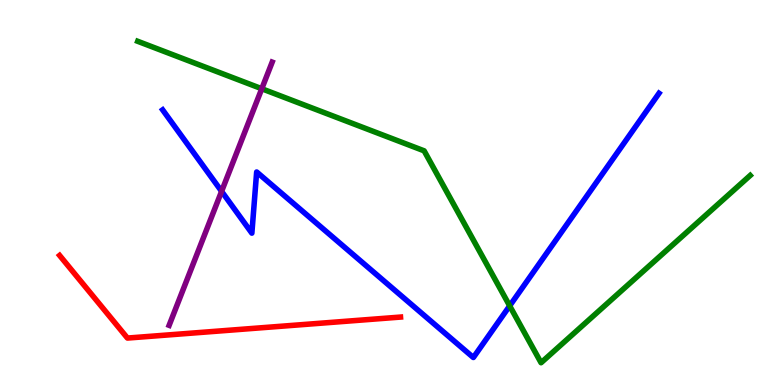[{'lines': ['blue', 'red'], 'intersections': []}, {'lines': ['green', 'red'], 'intersections': []}, {'lines': ['purple', 'red'], 'intersections': []}, {'lines': ['blue', 'green'], 'intersections': [{'x': 6.58, 'y': 2.06}]}, {'lines': ['blue', 'purple'], 'intersections': [{'x': 2.86, 'y': 5.03}]}, {'lines': ['green', 'purple'], 'intersections': [{'x': 3.38, 'y': 7.7}]}]